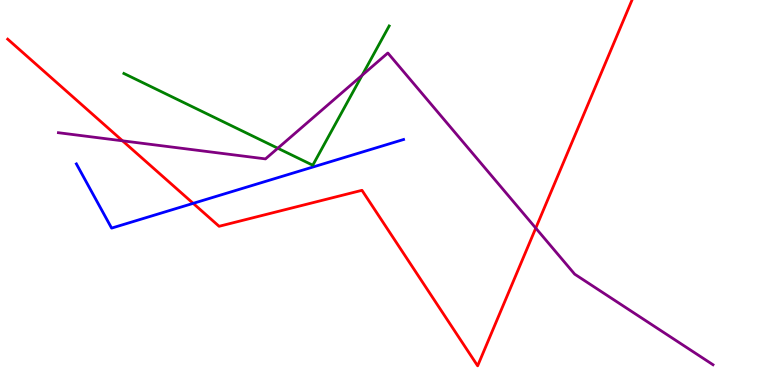[{'lines': ['blue', 'red'], 'intersections': [{'x': 2.49, 'y': 4.72}]}, {'lines': ['green', 'red'], 'intersections': []}, {'lines': ['purple', 'red'], 'intersections': [{'x': 1.58, 'y': 6.34}, {'x': 6.91, 'y': 4.08}]}, {'lines': ['blue', 'green'], 'intersections': []}, {'lines': ['blue', 'purple'], 'intersections': []}, {'lines': ['green', 'purple'], 'intersections': [{'x': 3.58, 'y': 6.15}, {'x': 4.67, 'y': 8.05}]}]